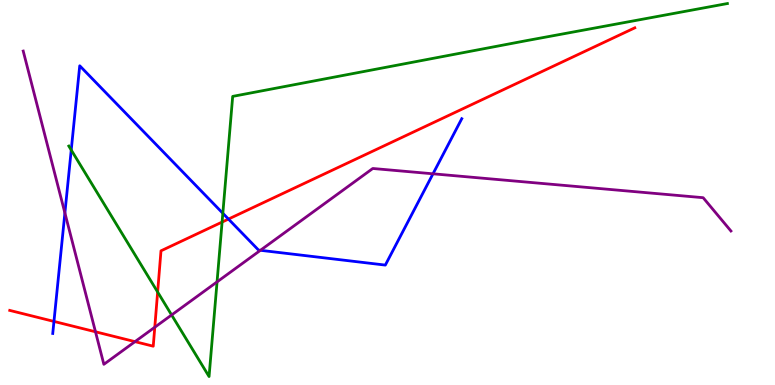[{'lines': ['blue', 'red'], 'intersections': [{'x': 0.696, 'y': 1.65}, {'x': 2.95, 'y': 4.31}]}, {'lines': ['green', 'red'], 'intersections': [{'x': 2.03, 'y': 2.41}, {'x': 2.87, 'y': 4.23}]}, {'lines': ['purple', 'red'], 'intersections': [{'x': 1.23, 'y': 1.38}, {'x': 1.74, 'y': 1.13}, {'x': 2.0, 'y': 1.5}]}, {'lines': ['blue', 'green'], 'intersections': [{'x': 0.919, 'y': 6.1}, {'x': 2.88, 'y': 4.46}]}, {'lines': ['blue', 'purple'], 'intersections': [{'x': 0.837, 'y': 4.47}, {'x': 3.36, 'y': 3.5}, {'x': 5.59, 'y': 5.49}]}, {'lines': ['green', 'purple'], 'intersections': [{'x': 2.21, 'y': 1.82}, {'x': 2.8, 'y': 2.68}]}]